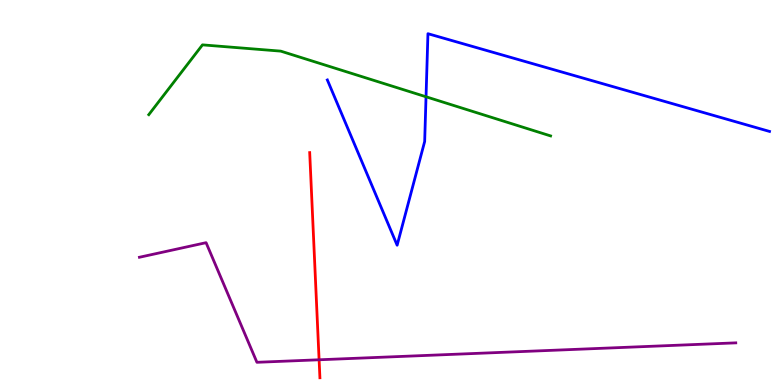[{'lines': ['blue', 'red'], 'intersections': []}, {'lines': ['green', 'red'], 'intersections': []}, {'lines': ['purple', 'red'], 'intersections': [{'x': 4.12, 'y': 0.655}]}, {'lines': ['blue', 'green'], 'intersections': [{'x': 5.5, 'y': 7.49}]}, {'lines': ['blue', 'purple'], 'intersections': []}, {'lines': ['green', 'purple'], 'intersections': []}]